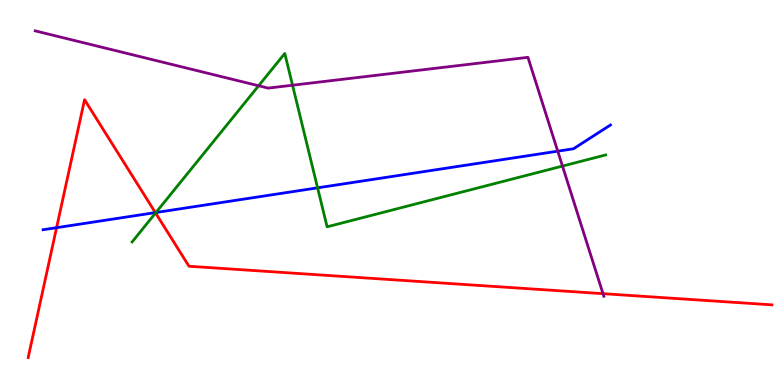[{'lines': ['blue', 'red'], 'intersections': [{'x': 0.73, 'y': 4.09}, {'x': 2.0, 'y': 4.48}]}, {'lines': ['green', 'red'], 'intersections': [{'x': 2.01, 'y': 4.47}]}, {'lines': ['purple', 'red'], 'intersections': [{'x': 7.78, 'y': 2.37}]}, {'lines': ['blue', 'green'], 'intersections': [{'x': 2.01, 'y': 4.48}, {'x': 4.1, 'y': 5.12}]}, {'lines': ['blue', 'purple'], 'intersections': [{'x': 7.2, 'y': 6.07}]}, {'lines': ['green', 'purple'], 'intersections': [{'x': 3.34, 'y': 7.77}, {'x': 3.77, 'y': 7.79}, {'x': 7.26, 'y': 5.69}]}]